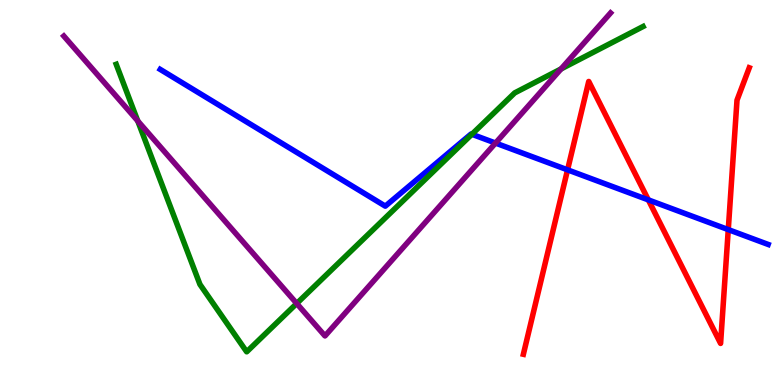[{'lines': ['blue', 'red'], 'intersections': [{'x': 7.32, 'y': 5.59}, {'x': 8.37, 'y': 4.81}, {'x': 9.4, 'y': 4.04}]}, {'lines': ['green', 'red'], 'intersections': []}, {'lines': ['purple', 'red'], 'intersections': []}, {'lines': ['blue', 'green'], 'intersections': [{'x': 6.09, 'y': 6.51}]}, {'lines': ['blue', 'purple'], 'intersections': [{'x': 6.39, 'y': 6.28}]}, {'lines': ['green', 'purple'], 'intersections': [{'x': 1.78, 'y': 6.86}, {'x': 3.83, 'y': 2.12}, {'x': 7.24, 'y': 8.21}]}]